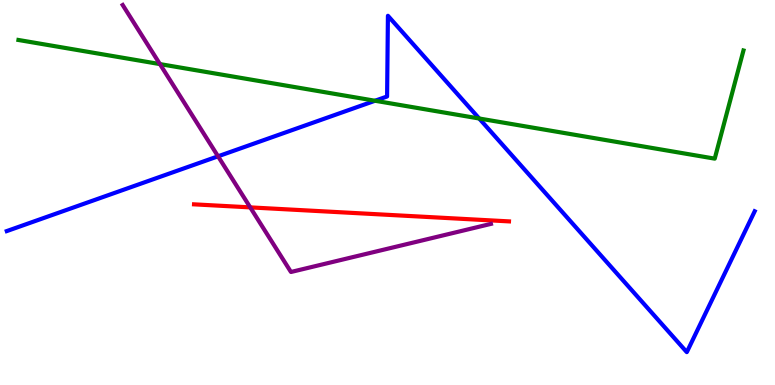[{'lines': ['blue', 'red'], 'intersections': []}, {'lines': ['green', 'red'], 'intersections': []}, {'lines': ['purple', 'red'], 'intersections': [{'x': 3.23, 'y': 4.61}]}, {'lines': ['blue', 'green'], 'intersections': [{'x': 4.84, 'y': 7.38}, {'x': 6.18, 'y': 6.92}]}, {'lines': ['blue', 'purple'], 'intersections': [{'x': 2.81, 'y': 5.94}]}, {'lines': ['green', 'purple'], 'intersections': [{'x': 2.06, 'y': 8.34}]}]